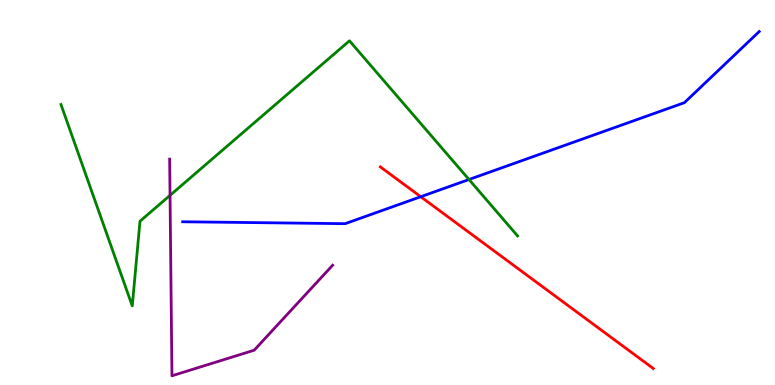[{'lines': ['blue', 'red'], 'intersections': [{'x': 5.43, 'y': 4.89}]}, {'lines': ['green', 'red'], 'intersections': []}, {'lines': ['purple', 'red'], 'intersections': []}, {'lines': ['blue', 'green'], 'intersections': [{'x': 6.05, 'y': 5.34}]}, {'lines': ['blue', 'purple'], 'intersections': []}, {'lines': ['green', 'purple'], 'intersections': [{'x': 2.19, 'y': 4.93}]}]